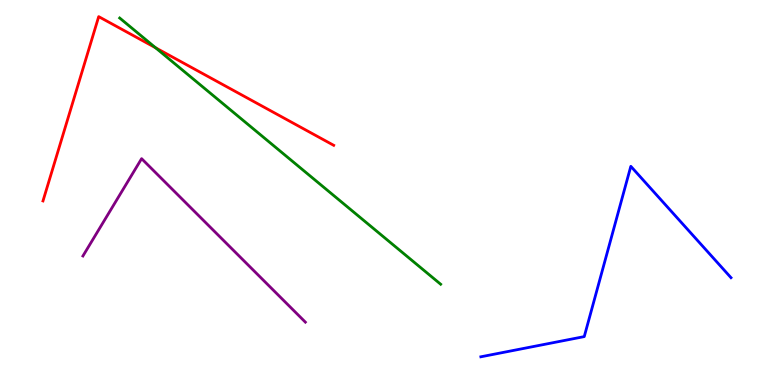[{'lines': ['blue', 'red'], 'intersections': []}, {'lines': ['green', 'red'], 'intersections': [{'x': 2.01, 'y': 8.76}]}, {'lines': ['purple', 'red'], 'intersections': []}, {'lines': ['blue', 'green'], 'intersections': []}, {'lines': ['blue', 'purple'], 'intersections': []}, {'lines': ['green', 'purple'], 'intersections': []}]